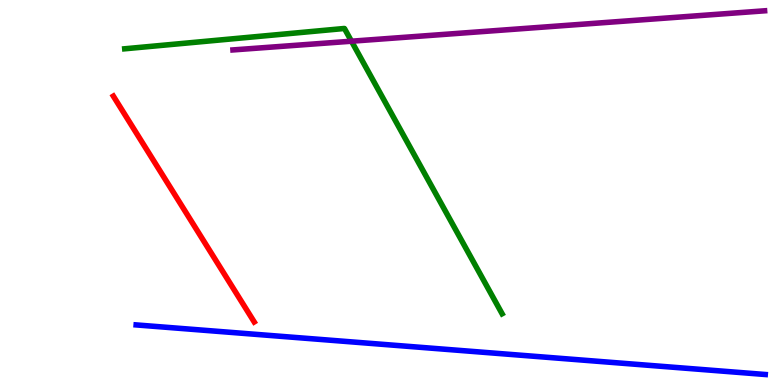[{'lines': ['blue', 'red'], 'intersections': []}, {'lines': ['green', 'red'], 'intersections': []}, {'lines': ['purple', 'red'], 'intersections': []}, {'lines': ['blue', 'green'], 'intersections': []}, {'lines': ['blue', 'purple'], 'intersections': []}, {'lines': ['green', 'purple'], 'intersections': [{'x': 4.54, 'y': 8.93}]}]